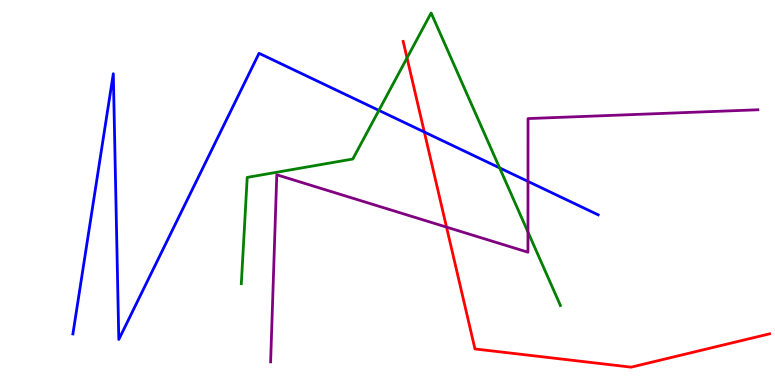[{'lines': ['blue', 'red'], 'intersections': [{'x': 5.48, 'y': 6.57}]}, {'lines': ['green', 'red'], 'intersections': [{'x': 5.25, 'y': 8.5}]}, {'lines': ['purple', 'red'], 'intersections': [{'x': 5.76, 'y': 4.1}]}, {'lines': ['blue', 'green'], 'intersections': [{'x': 4.89, 'y': 7.13}, {'x': 6.45, 'y': 5.64}]}, {'lines': ['blue', 'purple'], 'intersections': [{'x': 6.81, 'y': 5.29}]}, {'lines': ['green', 'purple'], 'intersections': [{'x': 6.81, 'y': 3.97}]}]